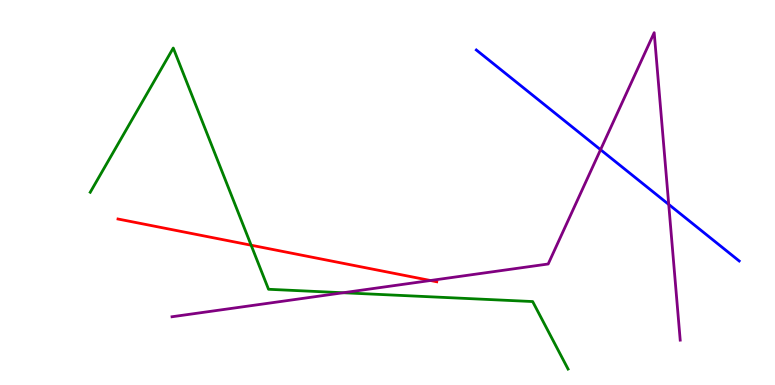[{'lines': ['blue', 'red'], 'intersections': []}, {'lines': ['green', 'red'], 'intersections': [{'x': 3.24, 'y': 3.63}]}, {'lines': ['purple', 'red'], 'intersections': [{'x': 5.55, 'y': 2.71}]}, {'lines': ['blue', 'green'], 'intersections': []}, {'lines': ['blue', 'purple'], 'intersections': [{'x': 7.75, 'y': 6.11}, {'x': 8.63, 'y': 4.69}]}, {'lines': ['green', 'purple'], 'intersections': [{'x': 4.43, 'y': 2.4}]}]